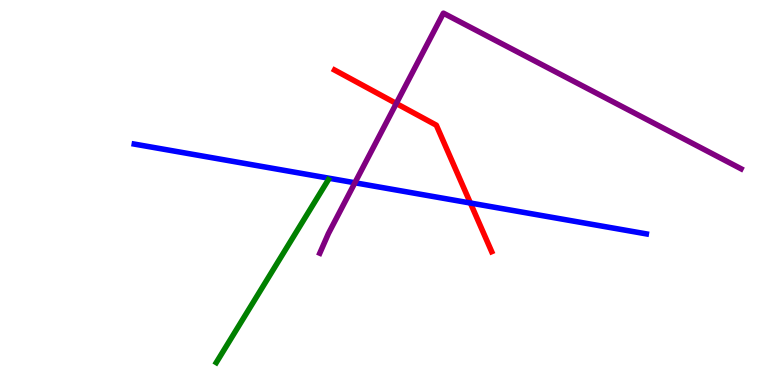[{'lines': ['blue', 'red'], 'intersections': [{'x': 6.07, 'y': 4.73}]}, {'lines': ['green', 'red'], 'intersections': []}, {'lines': ['purple', 'red'], 'intersections': [{'x': 5.11, 'y': 7.31}]}, {'lines': ['blue', 'green'], 'intersections': []}, {'lines': ['blue', 'purple'], 'intersections': [{'x': 4.58, 'y': 5.25}]}, {'lines': ['green', 'purple'], 'intersections': []}]